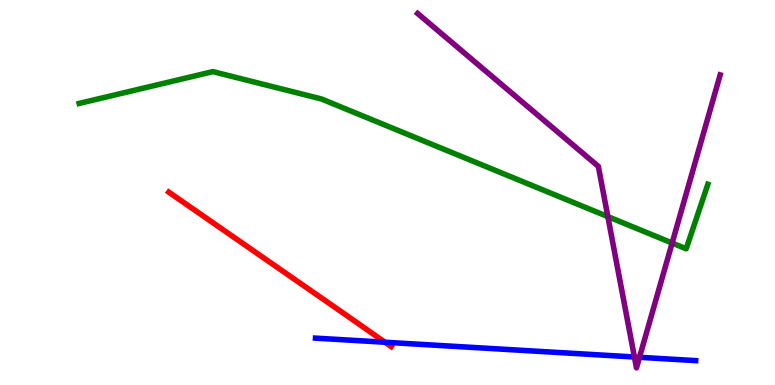[{'lines': ['blue', 'red'], 'intersections': [{'x': 4.97, 'y': 1.11}]}, {'lines': ['green', 'red'], 'intersections': []}, {'lines': ['purple', 'red'], 'intersections': []}, {'lines': ['blue', 'green'], 'intersections': []}, {'lines': ['blue', 'purple'], 'intersections': [{'x': 8.19, 'y': 0.727}, {'x': 8.25, 'y': 0.719}]}, {'lines': ['green', 'purple'], 'intersections': [{'x': 7.84, 'y': 4.37}, {'x': 8.67, 'y': 3.69}]}]